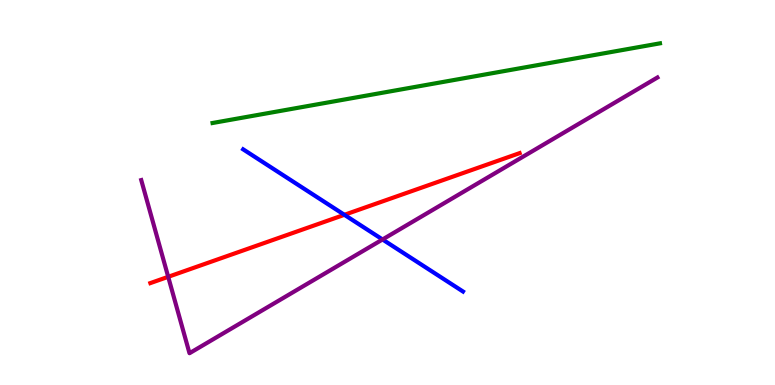[{'lines': ['blue', 'red'], 'intersections': [{'x': 4.44, 'y': 4.42}]}, {'lines': ['green', 'red'], 'intersections': []}, {'lines': ['purple', 'red'], 'intersections': [{'x': 2.17, 'y': 2.81}]}, {'lines': ['blue', 'green'], 'intersections': []}, {'lines': ['blue', 'purple'], 'intersections': [{'x': 4.94, 'y': 3.78}]}, {'lines': ['green', 'purple'], 'intersections': []}]